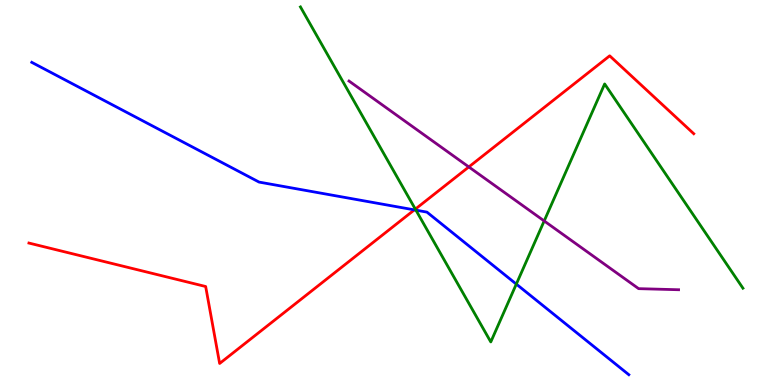[{'lines': ['blue', 'red'], 'intersections': [{'x': 5.35, 'y': 4.55}]}, {'lines': ['green', 'red'], 'intersections': [{'x': 5.36, 'y': 4.57}]}, {'lines': ['purple', 'red'], 'intersections': [{'x': 6.05, 'y': 5.66}]}, {'lines': ['blue', 'green'], 'intersections': [{'x': 5.37, 'y': 4.54}, {'x': 6.66, 'y': 2.62}]}, {'lines': ['blue', 'purple'], 'intersections': []}, {'lines': ['green', 'purple'], 'intersections': [{'x': 7.02, 'y': 4.26}]}]